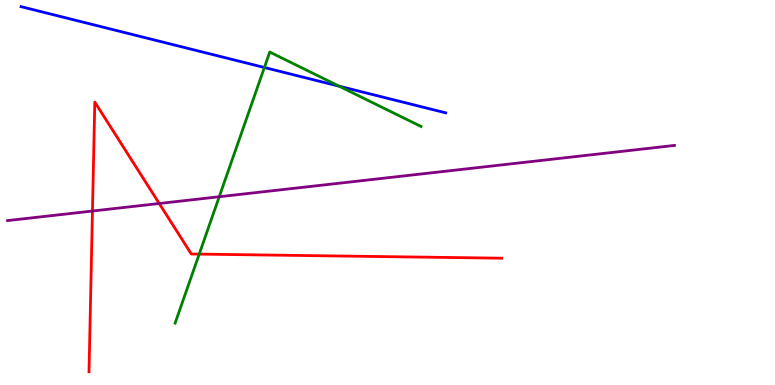[{'lines': ['blue', 'red'], 'intersections': []}, {'lines': ['green', 'red'], 'intersections': [{'x': 2.57, 'y': 3.4}]}, {'lines': ['purple', 'red'], 'intersections': [{'x': 1.19, 'y': 4.52}, {'x': 2.05, 'y': 4.71}]}, {'lines': ['blue', 'green'], 'intersections': [{'x': 3.41, 'y': 8.25}, {'x': 4.38, 'y': 7.76}]}, {'lines': ['blue', 'purple'], 'intersections': []}, {'lines': ['green', 'purple'], 'intersections': [{'x': 2.83, 'y': 4.89}]}]